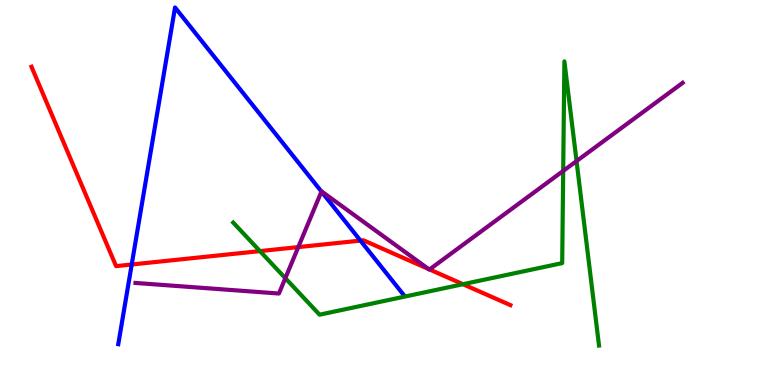[{'lines': ['blue', 'red'], 'intersections': [{'x': 1.7, 'y': 3.13}, {'x': 4.65, 'y': 3.75}]}, {'lines': ['green', 'red'], 'intersections': [{'x': 3.35, 'y': 3.48}, {'x': 5.97, 'y': 2.62}]}, {'lines': ['purple', 'red'], 'intersections': [{'x': 3.85, 'y': 3.58}, {'x': 5.53, 'y': 3.01}, {'x': 5.54, 'y': 3.0}]}, {'lines': ['blue', 'green'], 'intersections': []}, {'lines': ['blue', 'purple'], 'intersections': [{'x': 4.15, 'y': 5.02}]}, {'lines': ['green', 'purple'], 'intersections': [{'x': 3.68, 'y': 2.77}, {'x': 7.27, 'y': 5.56}, {'x': 7.44, 'y': 5.82}]}]